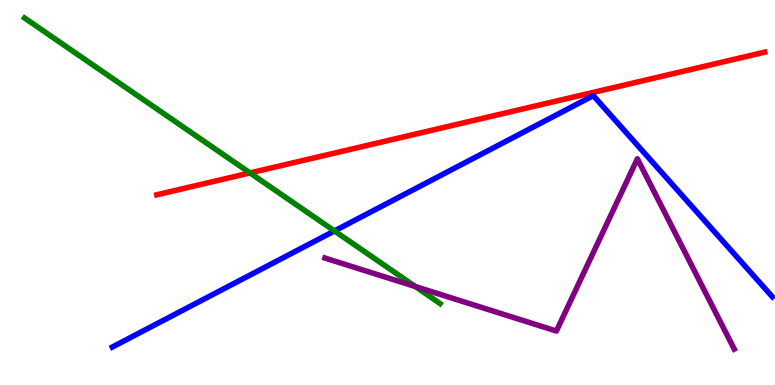[{'lines': ['blue', 'red'], 'intersections': []}, {'lines': ['green', 'red'], 'intersections': [{'x': 3.23, 'y': 5.51}]}, {'lines': ['purple', 'red'], 'intersections': []}, {'lines': ['blue', 'green'], 'intersections': [{'x': 4.32, 'y': 4.0}]}, {'lines': ['blue', 'purple'], 'intersections': []}, {'lines': ['green', 'purple'], 'intersections': [{'x': 5.36, 'y': 2.56}]}]